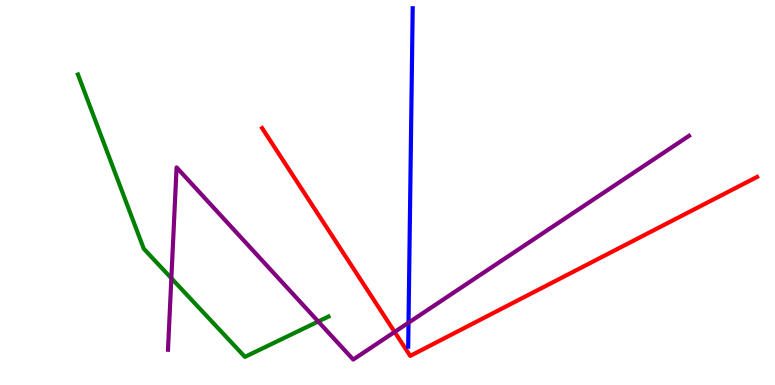[{'lines': ['blue', 'red'], 'intersections': []}, {'lines': ['green', 'red'], 'intersections': []}, {'lines': ['purple', 'red'], 'intersections': [{'x': 5.09, 'y': 1.38}]}, {'lines': ['blue', 'green'], 'intersections': []}, {'lines': ['blue', 'purple'], 'intersections': [{'x': 5.27, 'y': 1.62}]}, {'lines': ['green', 'purple'], 'intersections': [{'x': 2.21, 'y': 2.77}, {'x': 4.11, 'y': 1.65}]}]